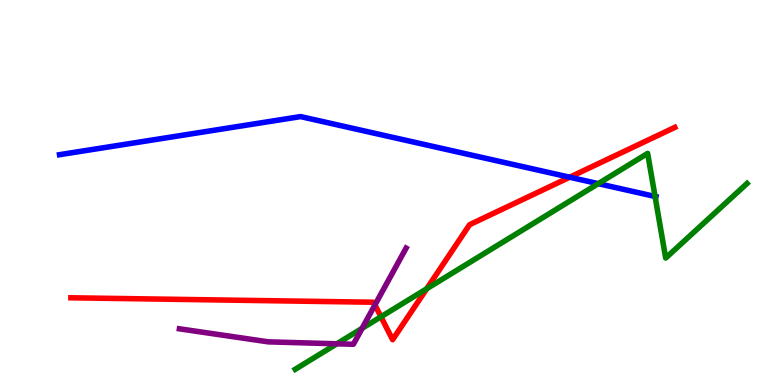[{'lines': ['blue', 'red'], 'intersections': [{'x': 7.35, 'y': 5.4}]}, {'lines': ['green', 'red'], 'intersections': [{'x': 4.92, 'y': 1.77}, {'x': 5.51, 'y': 2.5}]}, {'lines': ['purple', 'red'], 'intersections': [{'x': 4.84, 'y': 2.08}]}, {'lines': ['blue', 'green'], 'intersections': [{'x': 7.72, 'y': 5.23}, {'x': 8.45, 'y': 4.9}]}, {'lines': ['blue', 'purple'], 'intersections': []}, {'lines': ['green', 'purple'], 'intersections': [{'x': 4.35, 'y': 1.07}, {'x': 4.67, 'y': 1.47}]}]